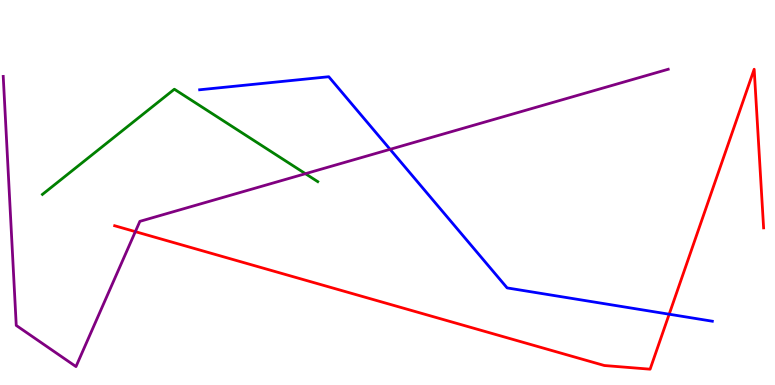[{'lines': ['blue', 'red'], 'intersections': [{'x': 8.63, 'y': 1.84}]}, {'lines': ['green', 'red'], 'intersections': []}, {'lines': ['purple', 'red'], 'intersections': [{'x': 1.75, 'y': 3.98}]}, {'lines': ['blue', 'green'], 'intersections': []}, {'lines': ['blue', 'purple'], 'intersections': [{'x': 5.03, 'y': 6.12}]}, {'lines': ['green', 'purple'], 'intersections': [{'x': 3.94, 'y': 5.49}]}]